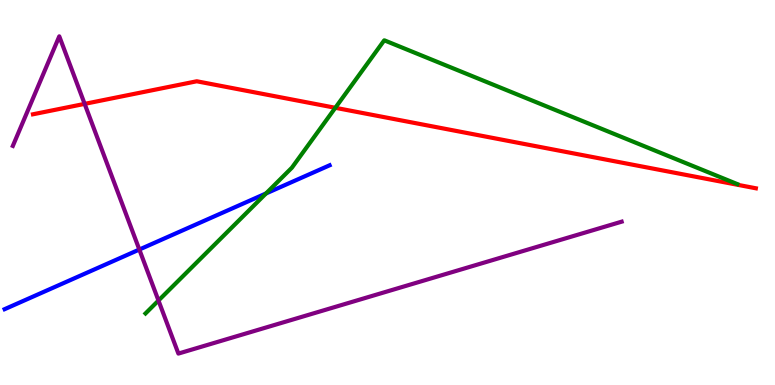[{'lines': ['blue', 'red'], 'intersections': []}, {'lines': ['green', 'red'], 'intersections': [{'x': 4.33, 'y': 7.2}]}, {'lines': ['purple', 'red'], 'intersections': [{'x': 1.09, 'y': 7.3}]}, {'lines': ['blue', 'green'], 'intersections': [{'x': 3.43, 'y': 4.98}]}, {'lines': ['blue', 'purple'], 'intersections': [{'x': 1.8, 'y': 3.52}]}, {'lines': ['green', 'purple'], 'intersections': [{'x': 2.04, 'y': 2.19}]}]